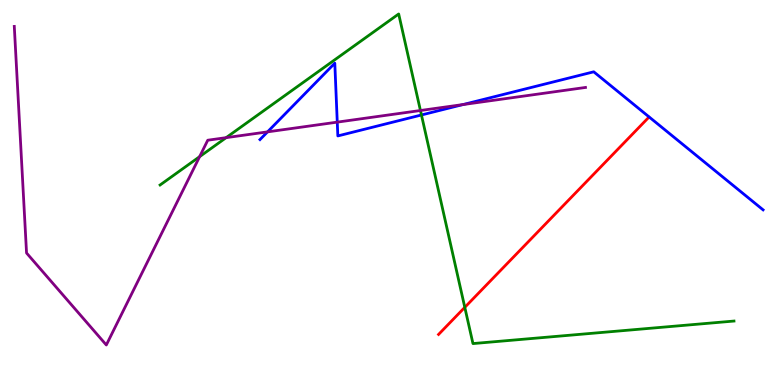[{'lines': ['blue', 'red'], 'intersections': []}, {'lines': ['green', 'red'], 'intersections': [{'x': 6.0, 'y': 2.02}]}, {'lines': ['purple', 'red'], 'intersections': []}, {'lines': ['blue', 'green'], 'intersections': [{'x': 5.44, 'y': 7.01}]}, {'lines': ['blue', 'purple'], 'intersections': [{'x': 3.45, 'y': 6.57}, {'x': 4.35, 'y': 6.83}, {'x': 5.97, 'y': 7.28}]}, {'lines': ['green', 'purple'], 'intersections': [{'x': 2.58, 'y': 5.93}, {'x': 2.92, 'y': 6.42}, {'x': 5.43, 'y': 7.13}]}]